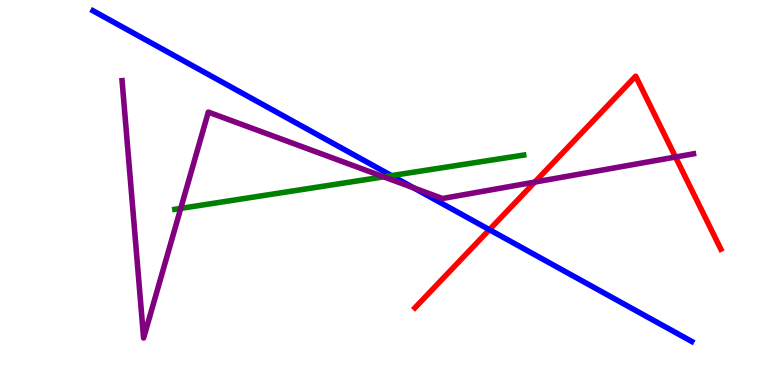[{'lines': ['blue', 'red'], 'intersections': [{'x': 6.31, 'y': 4.03}]}, {'lines': ['green', 'red'], 'intersections': []}, {'lines': ['purple', 'red'], 'intersections': [{'x': 6.9, 'y': 5.27}, {'x': 8.72, 'y': 5.92}]}, {'lines': ['blue', 'green'], 'intersections': [{'x': 5.05, 'y': 5.44}]}, {'lines': ['blue', 'purple'], 'intersections': [{'x': 5.34, 'y': 5.12}]}, {'lines': ['green', 'purple'], 'intersections': [{'x': 2.33, 'y': 4.59}, {'x': 4.95, 'y': 5.41}]}]